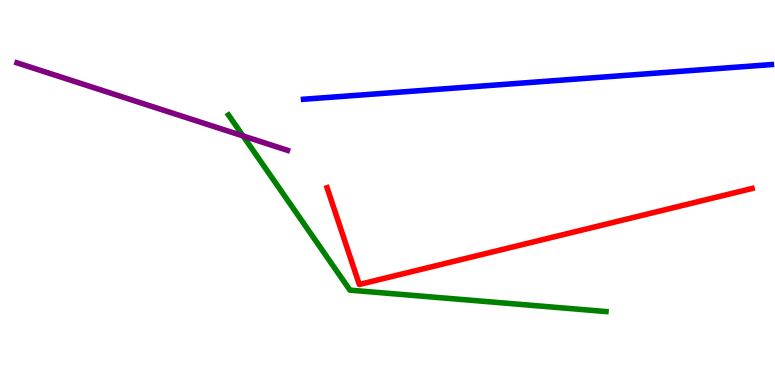[{'lines': ['blue', 'red'], 'intersections': []}, {'lines': ['green', 'red'], 'intersections': []}, {'lines': ['purple', 'red'], 'intersections': []}, {'lines': ['blue', 'green'], 'intersections': []}, {'lines': ['blue', 'purple'], 'intersections': []}, {'lines': ['green', 'purple'], 'intersections': [{'x': 3.14, 'y': 6.47}]}]